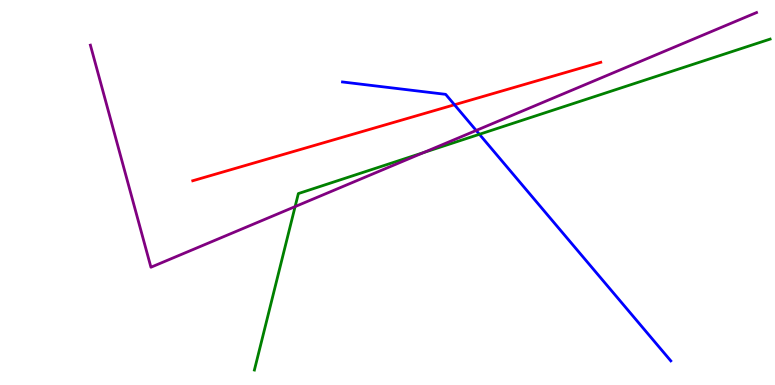[{'lines': ['blue', 'red'], 'intersections': [{'x': 5.86, 'y': 7.28}]}, {'lines': ['green', 'red'], 'intersections': []}, {'lines': ['purple', 'red'], 'intersections': []}, {'lines': ['blue', 'green'], 'intersections': [{'x': 6.19, 'y': 6.51}]}, {'lines': ['blue', 'purple'], 'intersections': [{'x': 6.14, 'y': 6.61}]}, {'lines': ['green', 'purple'], 'intersections': [{'x': 3.81, 'y': 4.63}, {'x': 5.47, 'y': 6.04}]}]